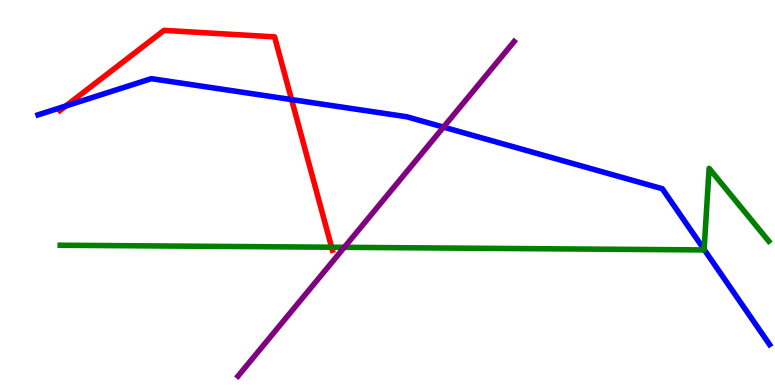[{'lines': ['blue', 'red'], 'intersections': [{'x': 0.85, 'y': 7.25}, {'x': 3.76, 'y': 7.41}]}, {'lines': ['green', 'red'], 'intersections': [{'x': 4.28, 'y': 3.58}]}, {'lines': ['purple', 'red'], 'intersections': []}, {'lines': ['blue', 'green'], 'intersections': [{'x': 9.09, 'y': 3.52}]}, {'lines': ['blue', 'purple'], 'intersections': [{'x': 5.72, 'y': 6.7}]}, {'lines': ['green', 'purple'], 'intersections': [{'x': 4.44, 'y': 3.58}]}]